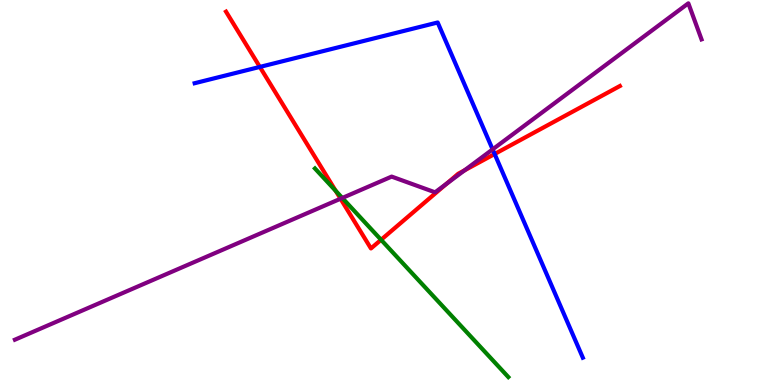[{'lines': ['blue', 'red'], 'intersections': [{'x': 3.35, 'y': 8.26}, {'x': 6.38, 'y': 6.0}]}, {'lines': ['green', 'red'], 'intersections': [{'x': 4.33, 'y': 5.04}, {'x': 4.92, 'y': 3.77}]}, {'lines': ['purple', 'red'], 'intersections': [{'x': 4.39, 'y': 4.84}, {'x': 5.76, 'y': 5.23}, {'x': 5.99, 'y': 5.58}]}, {'lines': ['blue', 'green'], 'intersections': []}, {'lines': ['blue', 'purple'], 'intersections': [{'x': 6.36, 'y': 6.12}]}, {'lines': ['green', 'purple'], 'intersections': [{'x': 4.42, 'y': 4.86}]}]